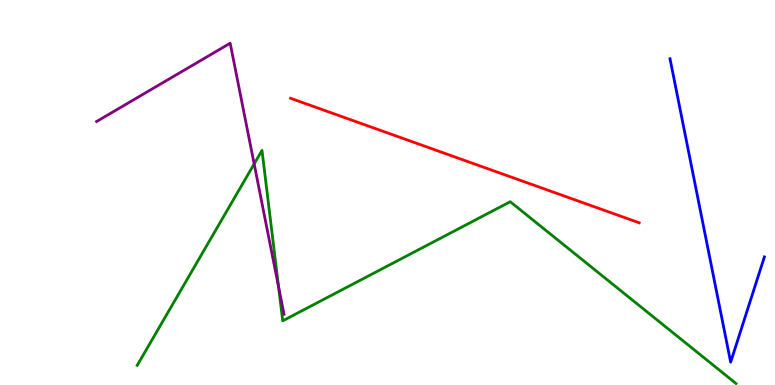[{'lines': ['blue', 'red'], 'intersections': []}, {'lines': ['green', 'red'], 'intersections': []}, {'lines': ['purple', 'red'], 'intersections': []}, {'lines': ['blue', 'green'], 'intersections': []}, {'lines': ['blue', 'purple'], 'intersections': []}, {'lines': ['green', 'purple'], 'intersections': [{'x': 3.28, 'y': 5.74}, {'x': 3.59, 'y': 2.55}]}]